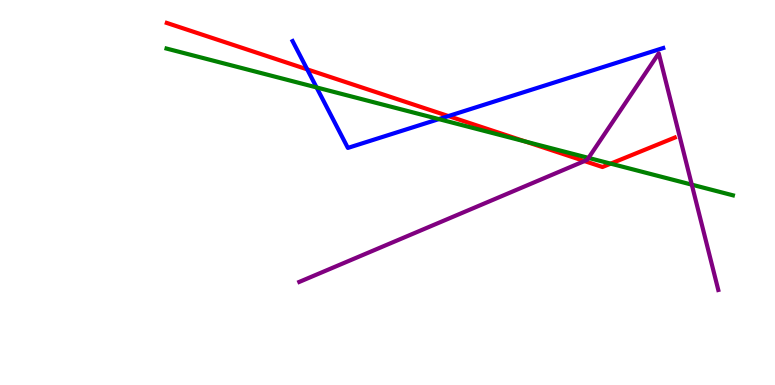[{'lines': ['blue', 'red'], 'intersections': [{'x': 3.96, 'y': 8.2}, {'x': 5.79, 'y': 6.99}]}, {'lines': ['green', 'red'], 'intersections': [{'x': 6.78, 'y': 6.32}, {'x': 7.88, 'y': 5.75}]}, {'lines': ['purple', 'red'], 'intersections': [{'x': 7.54, 'y': 5.82}]}, {'lines': ['blue', 'green'], 'intersections': [{'x': 4.08, 'y': 7.73}, {'x': 5.66, 'y': 6.91}]}, {'lines': ['blue', 'purple'], 'intersections': []}, {'lines': ['green', 'purple'], 'intersections': [{'x': 7.59, 'y': 5.9}, {'x': 8.93, 'y': 5.2}]}]